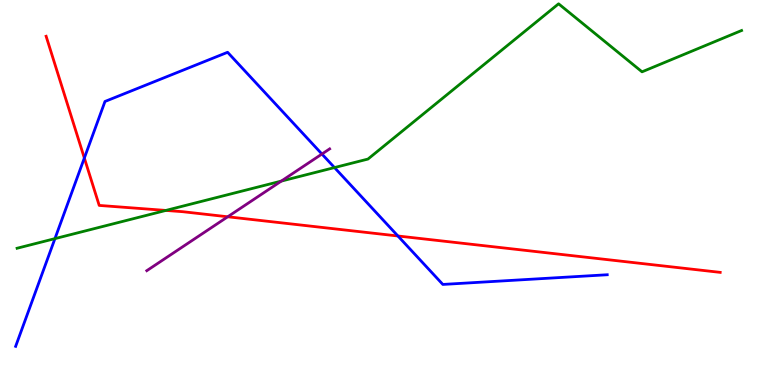[{'lines': ['blue', 'red'], 'intersections': [{'x': 1.09, 'y': 5.9}, {'x': 5.13, 'y': 3.87}]}, {'lines': ['green', 'red'], 'intersections': [{'x': 2.14, 'y': 4.53}]}, {'lines': ['purple', 'red'], 'intersections': [{'x': 2.94, 'y': 4.37}]}, {'lines': ['blue', 'green'], 'intersections': [{'x': 0.709, 'y': 3.8}, {'x': 4.32, 'y': 5.65}]}, {'lines': ['blue', 'purple'], 'intersections': [{'x': 4.15, 'y': 6.0}]}, {'lines': ['green', 'purple'], 'intersections': [{'x': 3.63, 'y': 5.3}]}]